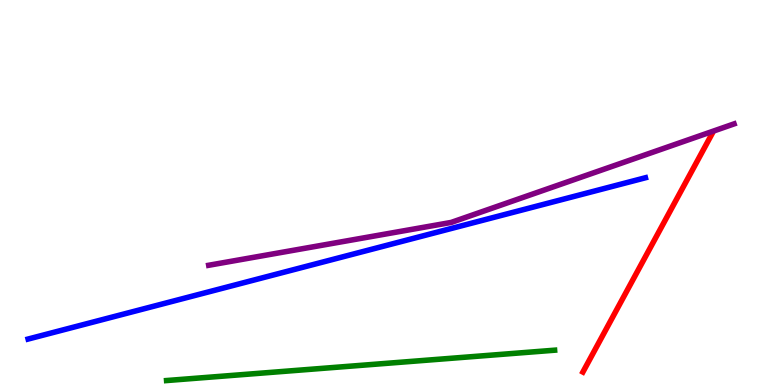[{'lines': ['blue', 'red'], 'intersections': []}, {'lines': ['green', 'red'], 'intersections': []}, {'lines': ['purple', 'red'], 'intersections': []}, {'lines': ['blue', 'green'], 'intersections': []}, {'lines': ['blue', 'purple'], 'intersections': []}, {'lines': ['green', 'purple'], 'intersections': []}]